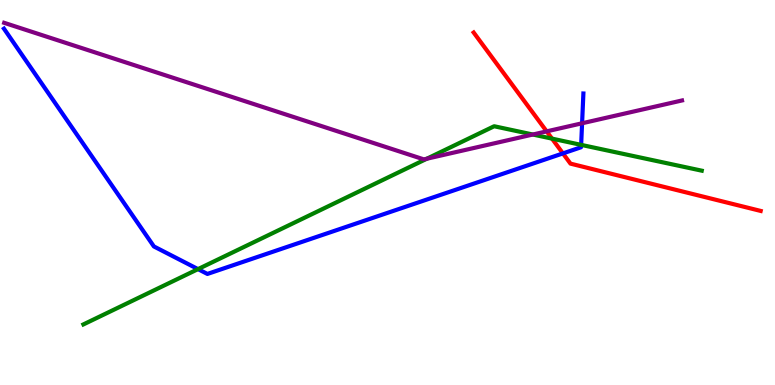[{'lines': ['blue', 'red'], 'intersections': [{'x': 7.26, 'y': 6.02}]}, {'lines': ['green', 'red'], 'intersections': [{'x': 7.12, 'y': 6.4}]}, {'lines': ['purple', 'red'], 'intersections': [{'x': 7.05, 'y': 6.59}]}, {'lines': ['blue', 'green'], 'intersections': [{'x': 2.56, 'y': 3.01}, {'x': 7.5, 'y': 6.24}]}, {'lines': ['blue', 'purple'], 'intersections': [{'x': 7.51, 'y': 6.8}]}, {'lines': ['green', 'purple'], 'intersections': [{'x': 5.51, 'y': 5.88}, {'x': 6.88, 'y': 6.51}]}]